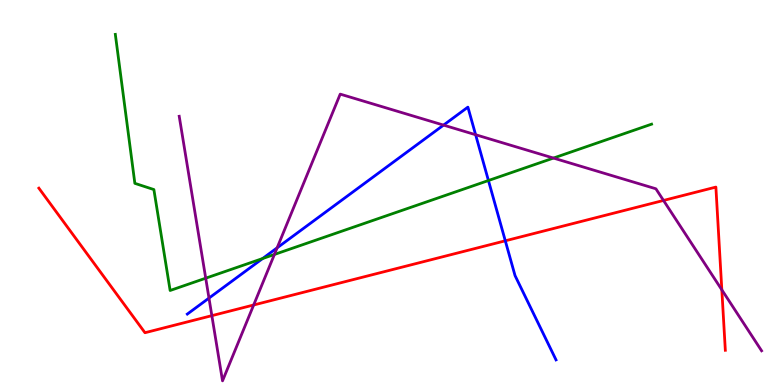[{'lines': ['blue', 'red'], 'intersections': [{'x': 6.52, 'y': 3.75}]}, {'lines': ['green', 'red'], 'intersections': []}, {'lines': ['purple', 'red'], 'intersections': [{'x': 2.73, 'y': 1.8}, {'x': 3.27, 'y': 2.08}, {'x': 8.56, 'y': 4.79}, {'x': 9.31, 'y': 2.47}]}, {'lines': ['blue', 'green'], 'intersections': [{'x': 3.39, 'y': 3.28}, {'x': 6.3, 'y': 5.31}]}, {'lines': ['blue', 'purple'], 'intersections': [{'x': 2.7, 'y': 2.26}, {'x': 3.58, 'y': 3.56}, {'x': 5.72, 'y': 6.75}, {'x': 6.14, 'y': 6.5}]}, {'lines': ['green', 'purple'], 'intersections': [{'x': 2.65, 'y': 2.77}, {'x': 3.54, 'y': 3.39}, {'x': 7.14, 'y': 5.89}]}]